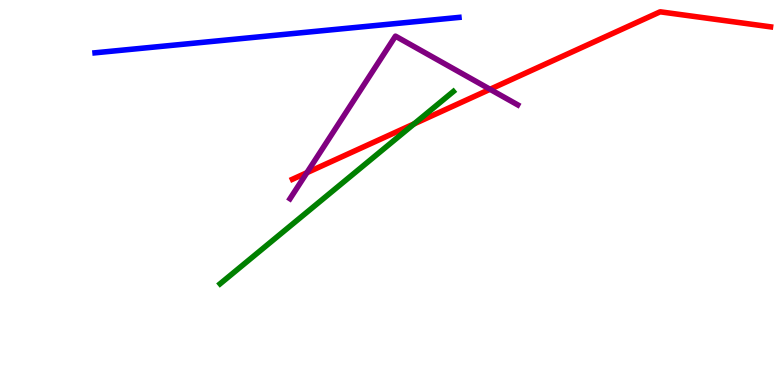[{'lines': ['blue', 'red'], 'intersections': []}, {'lines': ['green', 'red'], 'intersections': [{'x': 5.34, 'y': 6.78}]}, {'lines': ['purple', 'red'], 'intersections': [{'x': 3.96, 'y': 5.51}, {'x': 6.32, 'y': 7.68}]}, {'lines': ['blue', 'green'], 'intersections': []}, {'lines': ['blue', 'purple'], 'intersections': []}, {'lines': ['green', 'purple'], 'intersections': []}]